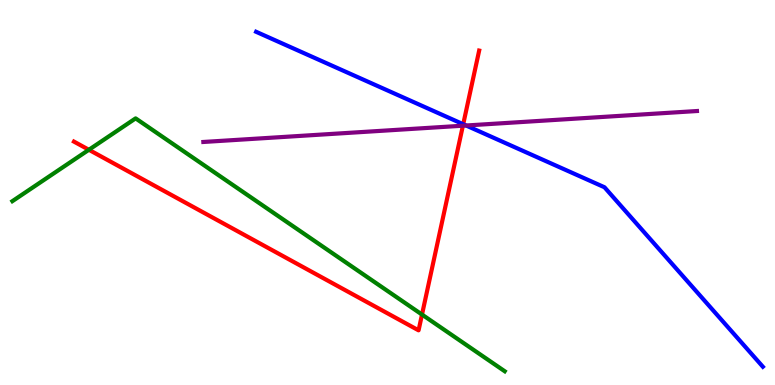[{'lines': ['blue', 'red'], 'intersections': [{'x': 5.98, 'y': 6.77}]}, {'lines': ['green', 'red'], 'intersections': [{'x': 1.15, 'y': 6.11}, {'x': 5.45, 'y': 1.83}]}, {'lines': ['purple', 'red'], 'intersections': [{'x': 5.97, 'y': 6.74}]}, {'lines': ['blue', 'green'], 'intersections': []}, {'lines': ['blue', 'purple'], 'intersections': [{'x': 6.01, 'y': 6.74}]}, {'lines': ['green', 'purple'], 'intersections': []}]